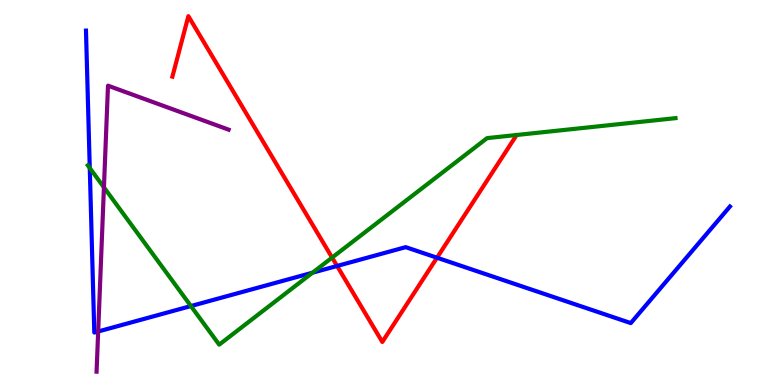[{'lines': ['blue', 'red'], 'intersections': [{'x': 4.35, 'y': 3.09}, {'x': 5.64, 'y': 3.31}]}, {'lines': ['green', 'red'], 'intersections': [{'x': 4.29, 'y': 3.31}]}, {'lines': ['purple', 'red'], 'intersections': []}, {'lines': ['blue', 'green'], 'intersections': [{'x': 1.16, 'y': 5.64}, {'x': 2.46, 'y': 2.05}, {'x': 4.03, 'y': 2.92}]}, {'lines': ['blue', 'purple'], 'intersections': [{'x': 1.27, 'y': 1.39}]}, {'lines': ['green', 'purple'], 'intersections': [{'x': 1.34, 'y': 5.13}]}]